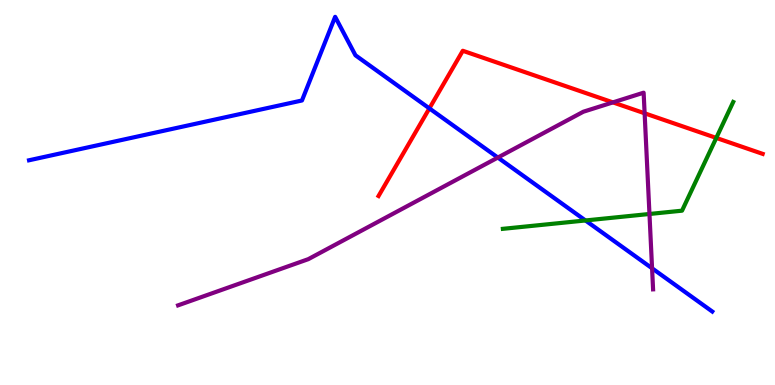[{'lines': ['blue', 'red'], 'intersections': [{'x': 5.54, 'y': 7.18}]}, {'lines': ['green', 'red'], 'intersections': [{'x': 9.24, 'y': 6.42}]}, {'lines': ['purple', 'red'], 'intersections': [{'x': 7.91, 'y': 7.34}, {'x': 8.32, 'y': 7.06}]}, {'lines': ['blue', 'green'], 'intersections': [{'x': 7.55, 'y': 4.27}]}, {'lines': ['blue', 'purple'], 'intersections': [{'x': 6.42, 'y': 5.91}, {'x': 8.41, 'y': 3.03}]}, {'lines': ['green', 'purple'], 'intersections': [{'x': 8.38, 'y': 4.44}]}]